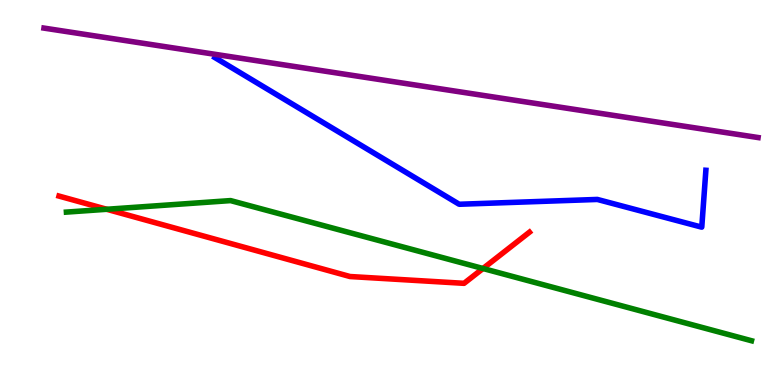[{'lines': ['blue', 'red'], 'intersections': []}, {'lines': ['green', 'red'], 'intersections': [{'x': 1.38, 'y': 4.56}, {'x': 6.23, 'y': 3.03}]}, {'lines': ['purple', 'red'], 'intersections': []}, {'lines': ['blue', 'green'], 'intersections': []}, {'lines': ['blue', 'purple'], 'intersections': []}, {'lines': ['green', 'purple'], 'intersections': []}]